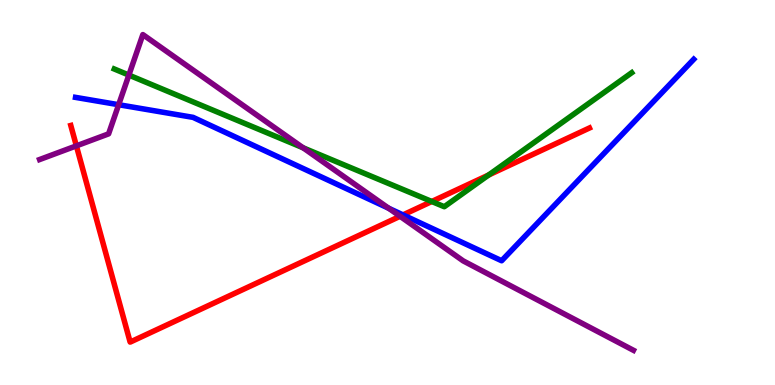[{'lines': ['blue', 'red'], 'intersections': [{'x': 5.2, 'y': 4.42}]}, {'lines': ['green', 'red'], 'intersections': [{'x': 5.57, 'y': 4.77}, {'x': 6.31, 'y': 5.46}]}, {'lines': ['purple', 'red'], 'intersections': [{'x': 0.986, 'y': 6.21}, {'x': 5.16, 'y': 4.38}]}, {'lines': ['blue', 'green'], 'intersections': []}, {'lines': ['blue', 'purple'], 'intersections': [{'x': 1.53, 'y': 7.28}, {'x': 5.02, 'y': 4.59}]}, {'lines': ['green', 'purple'], 'intersections': [{'x': 1.66, 'y': 8.05}, {'x': 3.91, 'y': 6.16}]}]